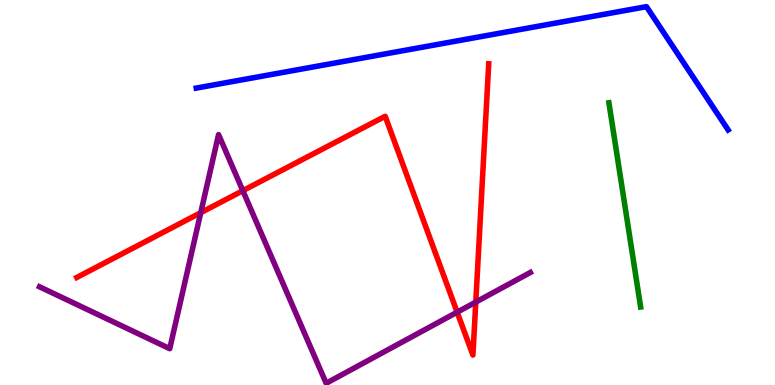[{'lines': ['blue', 'red'], 'intersections': []}, {'lines': ['green', 'red'], 'intersections': []}, {'lines': ['purple', 'red'], 'intersections': [{'x': 2.59, 'y': 4.48}, {'x': 3.13, 'y': 5.05}, {'x': 5.9, 'y': 1.89}, {'x': 6.14, 'y': 2.15}]}, {'lines': ['blue', 'green'], 'intersections': []}, {'lines': ['blue', 'purple'], 'intersections': []}, {'lines': ['green', 'purple'], 'intersections': []}]